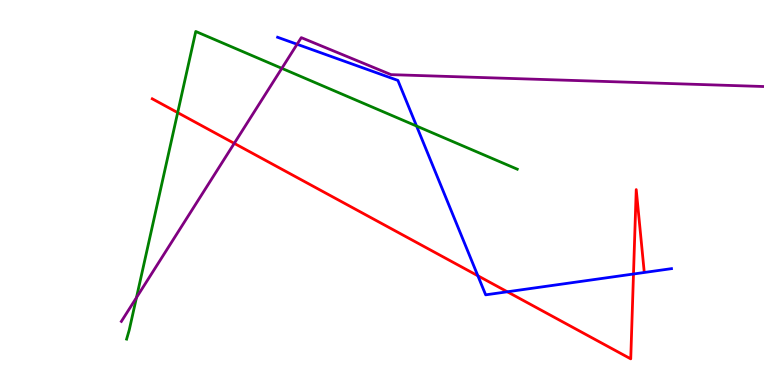[{'lines': ['blue', 'red'], 'intersections': [{'x': 6.17, 'y': 2.84}, {'x': 6.55, 'y': 2.42}, {'x': 8.17, 'y': 2.88}]}, {'lines': ['green', 'red'], 'intersections': [{'x': 2.29, 'y': 7.07}]}, {'lines': ['purple', 'red'], 'intersections': [{'x': 3.02, 'y': 6.28}]}, {'lines': ['blue', 'green'], 'intersections': [{'x': 5.38, 'y': 6.73}]}, {'lines': ['blue', 'purple'], 'intersections': [{'x': 3.83, 'y': 8.85}]}, {'lines': ['green', 'purple'], 'intersections': [{'x': 1.76, 'y': 2.27}, {'x': 3.64, 'y': 8.23}]}]